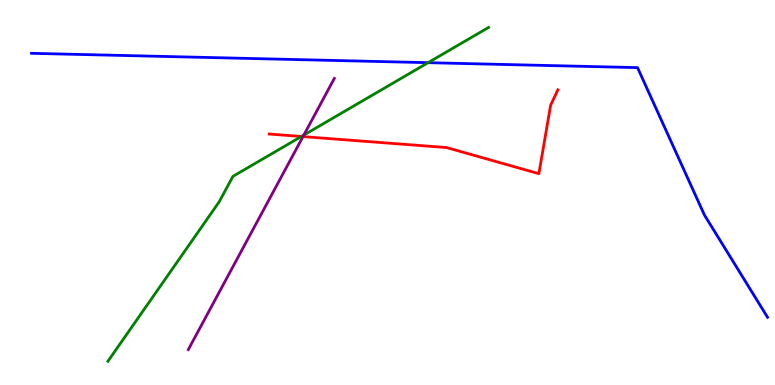[{'lines': ['blue', 'red'], 'intersections': []}, {'lines': ['green', 'red'], 'intersections': [{'x': 3.89, 'y': 6.45}]}, {'lines': ['purple', 'red'], 'intersections': [{'x': 3.91, 'y': 6.45}]}, {'lines': ['blue', 'green'], 'intersections': [{'x': 5.52, 'y': 8.37}]}, {'lines': ['blue', 'purple'], 'intersections': []}, {'lines': ['green', 'purple'], 'intersections': [{'x': 3.92, 'y': 6.49}]}]